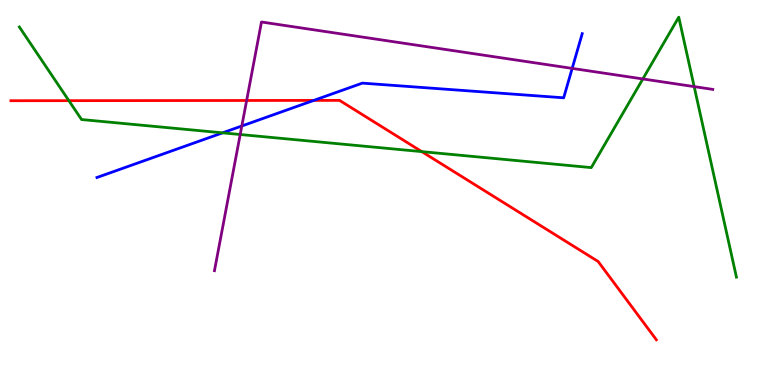[{'lines': ['blue', 'red'], 'intersections': [{'x': 4.05, 'y': 7.39}]}, {'lines': ['green', 'red'], 'intersections': [{'x': 0.889, 'y': 7.39}, {'x': 5.44, 'y': 6.06}]}, {'lines': ['purple', 'red'], 'intersections': [{'x': 3.18, 'y': 7.39}]}, {'lines': ['blue', 'green'], 'intersections': [{'x': 2.87, 'y': 6.55}]}, {'lines': ['blue', 'purple'], 'intersections': [{'x': 3.12, 'y': 6.73}, {'x': 7.38, 'y': 8.22}]}, {'lines': ['green', 'purple'], 'intersections': [{'x': 3.1, 'y': 6.51}, {'x': 8.29, 'y': 7.95}, {'x': 8.96, 'y': 7.75}]}]